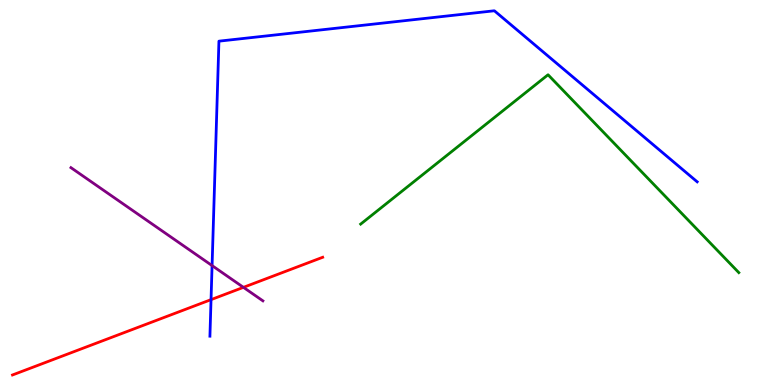[{'lines': ['blue', 'red'], 'intersections': [{'x': 2.72, 'y': 2.22}]}, {'lines': ['green', 'red'], 'intersections': []}, {'lines': ['purple', 'red'], 'intersections': [{'x': 3.14, 'y': 2.54}]}, {'lines': ['blue', 'green'], 'intersections': []}, {'lines': ['blue', 'purple'], 'intersections': [{'x': 2.74, 'y': 3.1}]}, {'lines': ['green', 'purple'], 'intersections': []}]